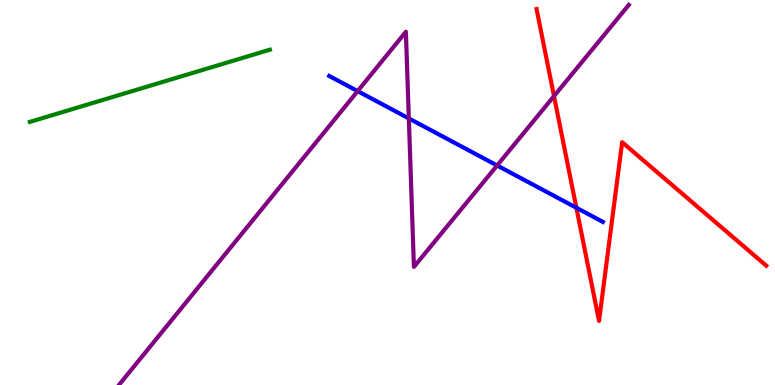[{'lines': ['blue', 'red'], 'intersections': [{'x': 7.44, 'y': 4.6}]}, {'lines': ['green', 'red'], 'intersections': []}, {'lines': ['purple', 'red'], 'intersections': [{'x': 7.15, 'y': 7.5}]}, {'lines': ['blue', 'green'], 'intersections': []}, {'lines': ['blue', 'purple'], 'intersections': [{'x': 4.61, 'y': 7.63}, {'x': 5.28, 'y': 6.92}, {'x': 6.41, 'y': 5.7}]}, {'lines': ['green', 'purple'], 'intersections': []}]